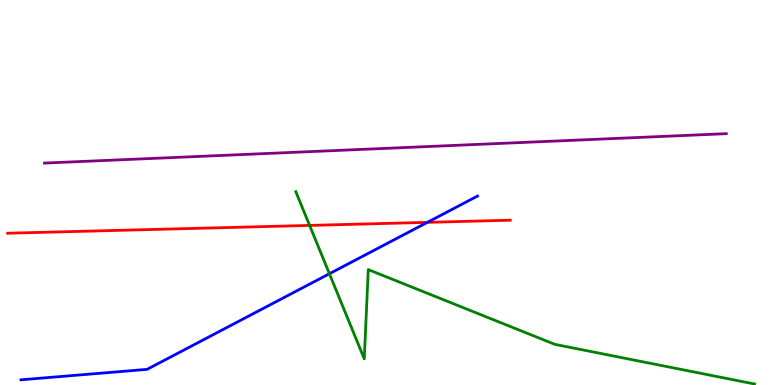[{'lines': ['blue', 'red'], 'intersections': [{'x': 5.51, 'y': 4.22}]}, {'lines': ['green', 'red'], 'intersections': [{'x': 4.0, 'y': 4.15}]}, {'lines': ['purple', 'red'], 'intersections': []}, {'lines': ['blue', 'green'], 'intersections': [{'x': 4.25, 'y': 2.89}]}, {'lines': ['blue', 'purple'], 'intersections': []}, {'lines': ['green', 'purple'], 'intersections': []}]